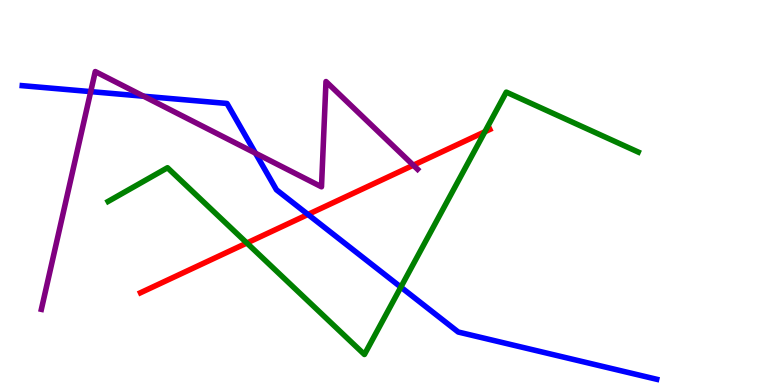[{'lines': ['blue', 'red'], 'intersections': [{'x': 3.97, 'y': 4.43}]}, {'lines': ['green', 'red'], 'intersections': [{'x': 3.19, 'y': 3.69}, {'x': 6.26, 'y': 6.58}]}, {'lines': ['purple', 'red'], 'intersections': [{'x': 5.33, 'y': 5.71}]}, {'lines': ['blue', 'green'], 'intersections': [{'x': 5.17, 'y': 2.54}]}, {'lines': ['blue', 'purple'], 'intersections': [{'x': 1.17, 'y': 7.62}, {'x': 1.85, 'y': 7.5}, {'x': 3.3, 'y': 6.02}]}, {'lines': ['green', 'purple'], 'intersections': []}]